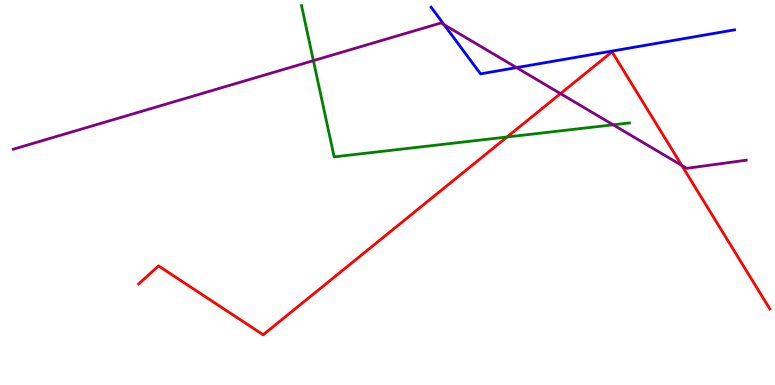[{'lines': ['blue', 'red'], 'intersections': []}, {'lines': ['green', 'red'], 'intersections': [{'x': 6.54, 'y': 6.44}]}, {'lines': ['purple', 'red'], 'intersections': [{'x': 7.23, 'y': 7.57}, {'x': 8.8, 'y': 5.7}]}, {'lines': ['blue', 'green'], 'intersections': []}, {'lines': ['blue', 'purple'], 'intersections': [{'x': 5.73, 'y': 9.36}, {'x': 6.67, 'y': 8.24}]}, {'lines': ['green', 'purple'], 'intersections': [{'x': 4.04, 'y': 8.43}, {'x': 7.91, 'y': 6.76}]}]